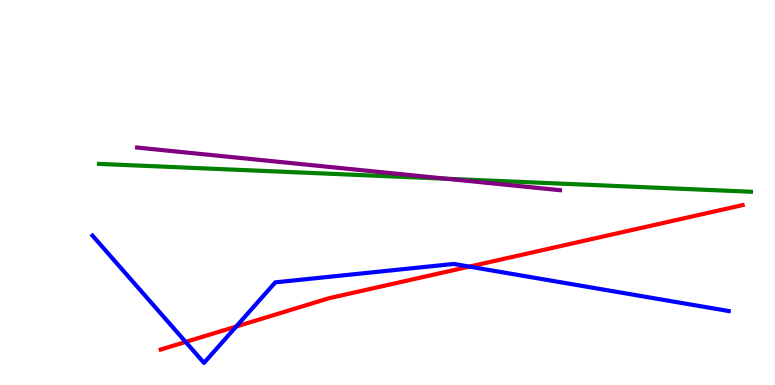[{'lines': ['blue', 'red'], 'intersections': [{'x': 2.4, 'y': 1.12}, {'x': 3.05, 'y': 1.52}, {'x': 6.06, 'y': 3.07}]}, {'lines': ['green', 'red'], 'intersections': []}, {'lines': ['purple', 'red'], 'intersections': []}, {'lines': ['blue', 'green'], 'intersections': []}, {'lines': ['blue', 'purple'], 'intersections': []}, {'lines': ['green', 'purple'], 'intersections': [{'x': 5.76, 'y': 5.36}]}]